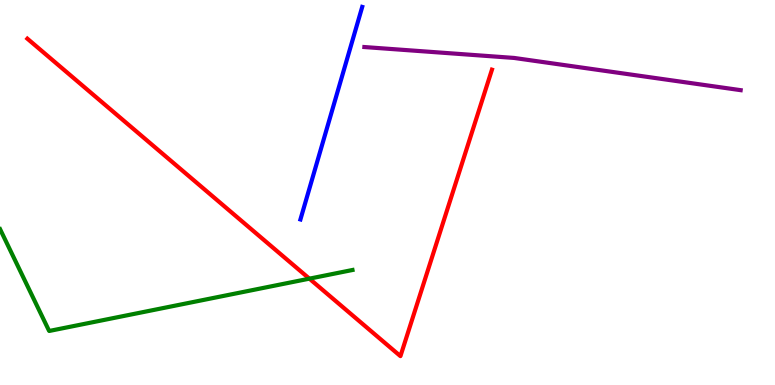[{'lines': ['blue', 'red'], 'intersections': []}, {'lines': ['green', 'red'], 'intersections': [{'x': 3.99, 'y': 2.76}]}, {'lines': ['purple', 'red'], 'intersections': []}, {'lines': ['blue', 'green'], 'intersections': []}, {'lines': ['blue', 'purple'], 'intersections': []}, {'lines': ['green', 'purple'], 'intersections': []}]